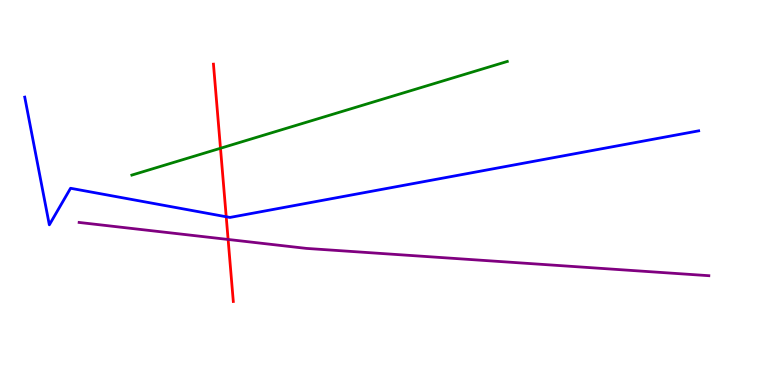[{'lines': ['blue', 'red'], 'intersections': [{'x': 2.92, 'y': 4.37}]}, {'lines': ['green', 'red'], 'intersections': [{'x': 2.84, 'y': 6.15}]}, {'lines': ['purple', 'red'], 'intersections': [{'x': 2.94, 'y': 3.78}]}, {'lines': ['blue', 'green'], 'intersections': []}, {'lines': ['blue', 'purple'], 'intersections': []}, {'lines': ['green', 'purple'], 'intersections': []}]